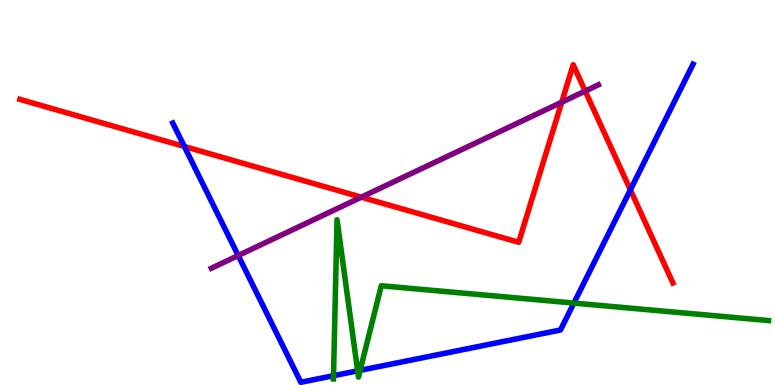[{'lines': ['blue', 'red'], 'intersections': [{'x': 2.38, 'y': 6.2}, {'x': 8.13, 'y': 5.07}]}, {'lines': ['green', 'red'], 'intersections': []}, {'lines': ['purple', 'red'], 'intersections': [{'x': 4.66, 'y': 4.88}, {'x': 7.25, 'y': 7.35}, {'x': 7.55, 'y': 7.63}]}, {'lines': ['blue', 'green'], 'intersections': [{'x': 4.3, 'y': 0.242}, {'x': 4.61, 'y': 0.368}, {'x': 4.65, 'y': 0.381}, {'x': 7.41, 'y': 2.13}]}, {'lines': ['blue', 'purple'], 'intersections': [{'x': 3.07, 'y': 3.36}]}, {'lines': ['green', 'purple'], 'intersections': []}]